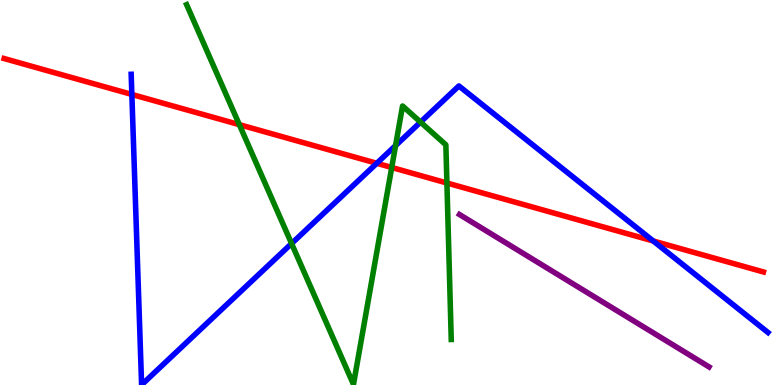[{'lines': ['blue', 'red'], 'intersections': [{'x': 1.7, 'y': 7.55}, {'x': 4.86, 'y': 5.76}, {'x': 8.43, 'y': 3.74}]}, {'lines': ['green', 'red'], 'intersections': [{'x': 3.09, 'y': 6.76}, {'x': 5.05, 'y': 5.65}, {'x': 5.77, 'y': 5.25}]}, {'lines': ['purple', 'red'], 'intersections': []}, {'lines': ['blue', 'green'], 'intersections': [{'x': 3.76, 'y': 3.67}, {'x': 5.1, 'y': 6.22}, {'x': 5.43, 'y': 6.83}]}, {'lines': ['blue', 'purple'], 'intersections': []}, {'lines': ['green', 'purple'], 'intersections': []}]